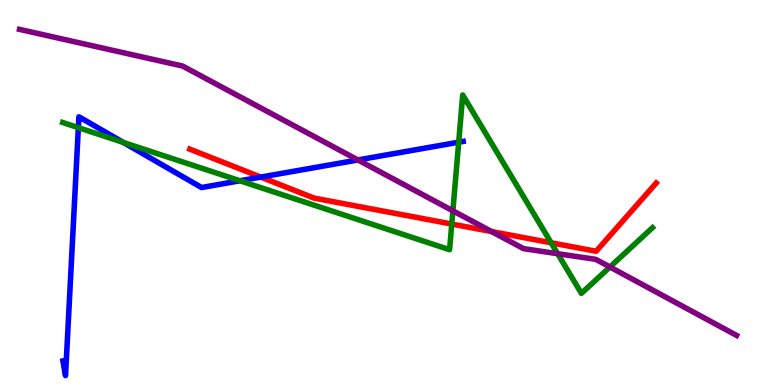[{'lines': ['blue', 'red'], 'intersections': [{'x': 3.36, 'y': 5.4}]}, {'lines': ['green', 'red'], 'intersections': [{'x': 5.83, 'y': 4.18}, {'x': 7.11, 'y': 3.69}]}, {'lines': ['purple', 'red'], 'intersections': [{'x': 6.34, 'y': 3.99}]}, {'lines': ['blue', 'green'], 'intersections': [{'x': 1.01, 'y': 6.68}, {'x': 1.59, 'y': 6.3}, {'x': 3.1, 'y': 5.3}, {'x': 5.92, 'y': 6.31}]}, {'lines': ['blue', 'purple'], 'intersections': [{'x': 4.62, 'y': 5.85}]}, {'lines': ['green', 'purple'], 'intersections': [{'x': 5.84, 'y': 4.52}, {'x': 7.2, 'y': 3.41}, {'x': 7.87, 'y': 3.06}]}]